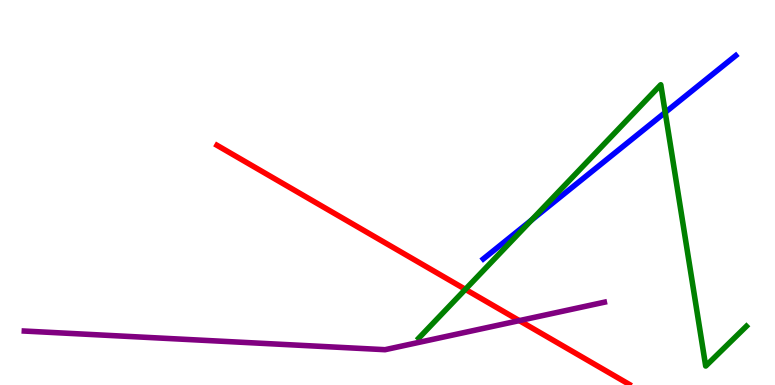[{'lines': ['blue', 'red'], 'intersections': []}, {'lines': ['green', 'red'], 'intersections': [{'x': 6.0, 'y': 2.48}]}, {'lines': ['purple', 'red'], 'intersections': [{'x': 6.7, 'y': 1.67}]}, {'lines': ['blue', 'green'], 'intersections': [{'x': 6.86, 'y': 4.28}, {'x': 8.58, 'y': 7.08}]}, {'lines': ['blue', 'purple'], 'intersections': []}, {'lines': ['green', 'purple'], 'intersections': []}]